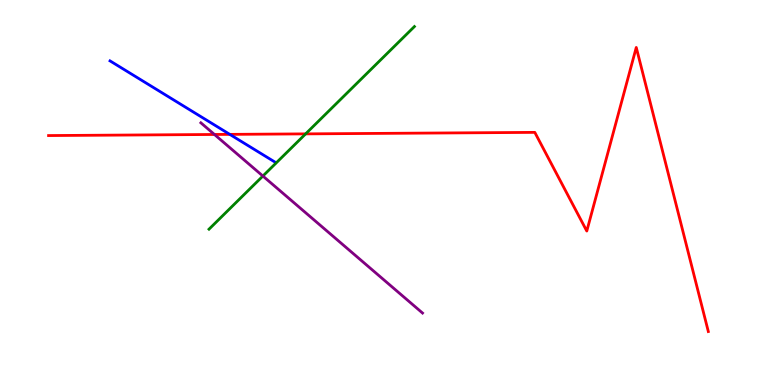[{'lines': ['blue', 'red'], 'intersections': [{'x': 2.97, 'y': 6.51}]}, {'lines': ['green', 'red'], 'intersections': [{'x': 3.94, 'y': 6.52}]}, {'lines': ['purple', 'red'], 'intersections': [{'x': 2.77, 'y': 6.51}]}, {'lines': ['blue', 'green'], 'intersections': []}, {'lines': ['blue', 'purple'], 'intersections': []}, {'lines': ['green', 'purple'], 'intersections': [{'x': 3.39, 'y': 5.43}]}]